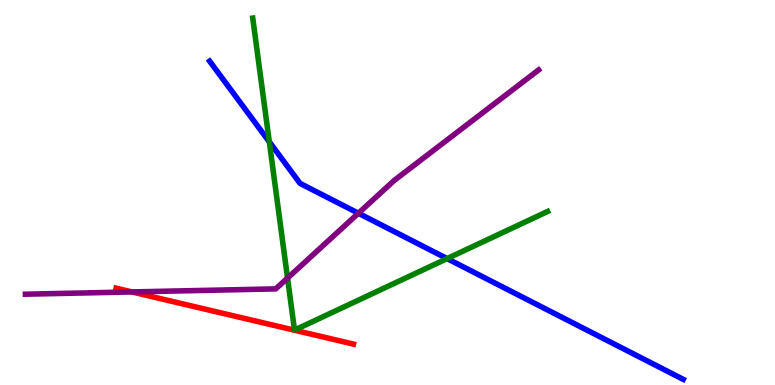[{'lines': ['blue', 'red'], 'intersections': []}, {'lines': ['green', 'red'], 'intersections': []}, {'lines': ['purple', 'red'], 'intersections': [{'x': 1.7, 'y': 2.42}]}, {'lines': ['blue', 'green'], 'intersections': [{'x': 3.47, 'y': 6.32}, {'x': 5.77, 'y': 3.28}]}, {'lines': ['blue', 'purple'], 'intersections': [{'x': 4.62, 'y': 4.46}]}, {'lines': ['green', 'purple'], 'intersections': [{'x': 3.71, 'y': 2.78}]}]